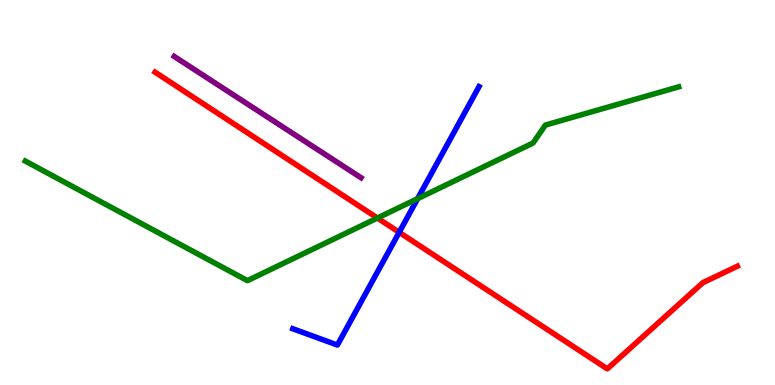[{'lines': ['blue', 'red'], 'intersections': [{'x': 5.15, 'y': 3.97}]}, {'lines': ['green', 'red'], 'intersections': [{'x': 4.87, 'y': 4.34}]}, {'lines': ['purple', 'red'], 'intersections': []}, {'lines': ['blue', 'green'], 'intersections': [{'x': 5.39, 'y': 4.84}]}, {'lines': ['blue', 'purple'], 'intersections': []}, {'lines': ['green', 'purple'], 'intersections': []}]